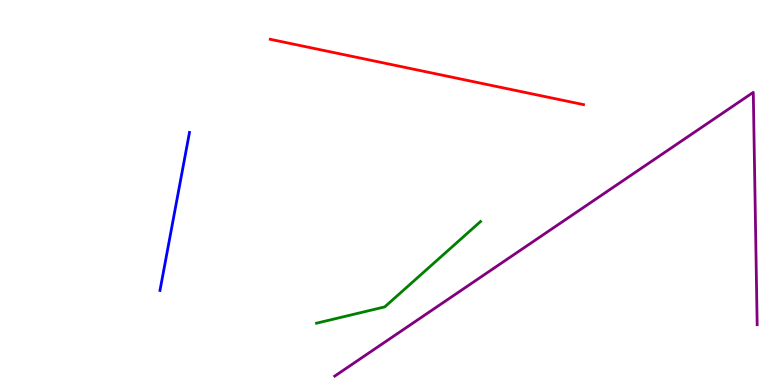[{'lines': ['blue', 'red'], 'intersections': []}, {'lines': ['green', 'red'], 'intersections': []}, {'lines': ['purple', 'red'], 'intersections': []}, {'lines': ['blue', 'green'], 'intersections': []}, {'lines': ['blue', 'purple'], 'intersections': []}, {'lines': ['green', 'purple'], 'intersections': []}]